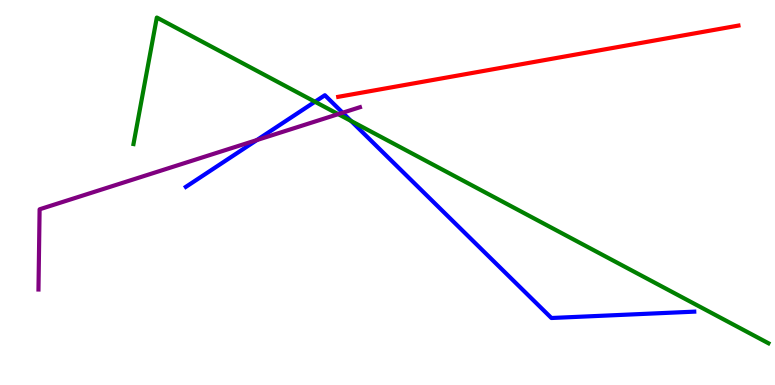[{'lines': ['blue', 'red'], 'intersections': []}, {'lines': ['green', 'red'], 'intersections': []}, {'lines': ['purple', 'red'], 'intersections': []}, {'lines': ['blue', 'green'], 'intersections': [{'x': 4.06, 'y': 7.36}, {'x': 4.53, 'y': 6.86}]}, {'lines': ['blue', 'purple'], 'intersections': [{'x': 3.31, 'y': 6.36}, {'x': 4.42, 'y': 7.07}]}, {'lines': ['green', 'purple'], 'intersections': [{'x': 4.36, 'y': 7.04}]}]